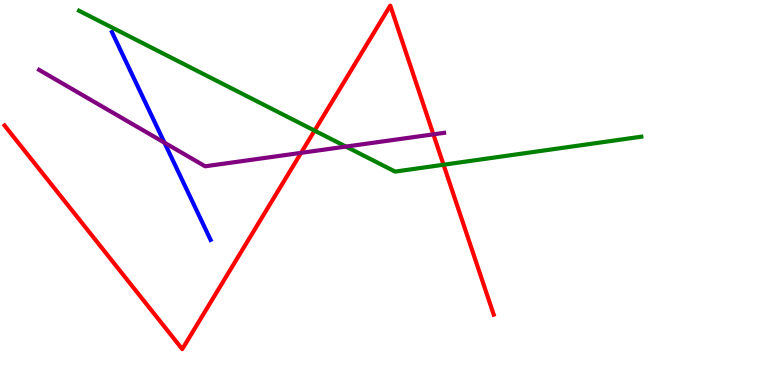[{'lines': ['blue', 'red'], 'intersections': []}, {'lines': ['green', 'red'], 'intersections': [{'x': 4.06, 'y': 6.61}, {'x': 5.72, 'y': 5.72}]}, {'lines': ['purple', 'red'], 'intersections': [{'x': 3.89, 'y': 6.03}, {'x': 5.59, 'y': 6.51}]}, {'lines': ['blue', 'green'], 'intersections': []}, {'lines': ['blue', 'purple'], 'intersections': [{'x': 2.12, 'y': 6.29}]}, {'lines': ['green', 'purple'], 'intersections': [{'x': 4.46, 'y': 6.19}]}]